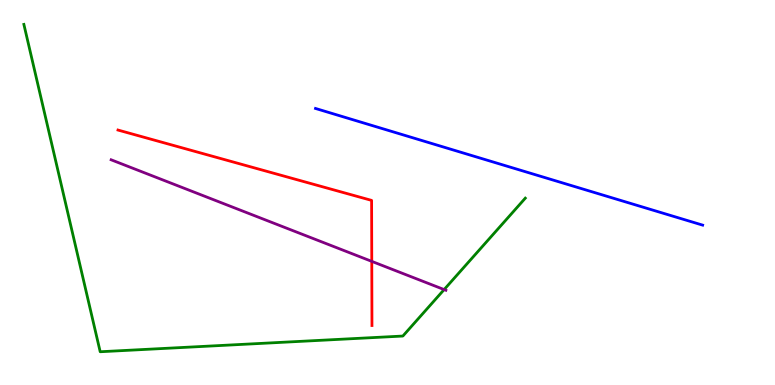[{'lines': ['blue', 'red'], 'intersections': []}, {'lines': ['green', 'red'], 'intersections': []}, {'lines': ['purple', 'red'], 'intersections': [{'x': 4.8, 'y': 3.21}]}, {'lines': ['blue', 'green'], 'intersections': []}, {'lines': ['blue', 'purple'], 'intersections': []}, {'lines': ['green', 'purple'], 'intersections': [{'x': 5.73, 'y': 2.48}]}]